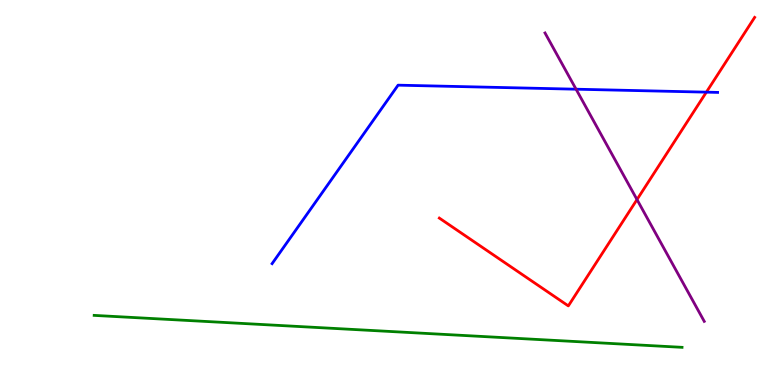[{'lines': ['blue', 'red'], 'intersections': [{'x': 9.11, 'y': 7.61}]}, {'lines': ['green', 'red'], 'intersections': []}, {'lines': ['purple', 'red'], 'intersections': [{'x': 8.22, 'y': 4.82}]}, {'lines': ['blue', 'green'], 'intersections': []}, {'lines': ['blue', 'purple'], 'intersections': [{'x': 7.43, 'y': 7.68}]}, {'lines': ['green', 'purple'], 'intersections': []}]